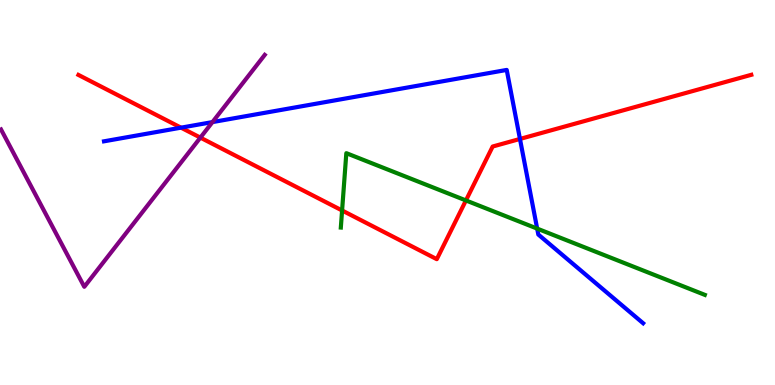[{'lines': ['blue', 'red'], 'intersections': [{'x': 2.34, 'y': 6.68}, {'x': 6.71, 'y': 6.39}]}, {'lines': ['green', 'red'], 'intersections': [{'x': 4.41, 'y': 4.53}, {'x': 6.01, 'y': 4.79}]}, {'lines': ['purple', 'red'], 'intersections': [{'x': 2.59, 'y': 6.43}]}, {'lines': ['blue', 'green'], 'intersections': [{'x': 6.93, 'y': 4.06}]}, {'lines': ['blue', 'purple'], 'intersections': [{'x': 2.74, 'y': 6.83}]}, {'lines': ['green', 'purple'], 'intersections': []}]